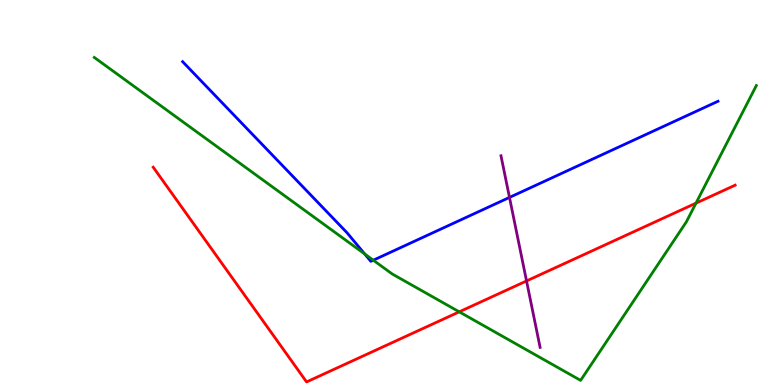[{'lines': ['blue', 'red'], 'intersections': []}, {'lines': ['green', 'red'], 'intersections': [{'x': 5.93, 'y': 1.9}, {'x': 8.98, 'y': 4.72}]}, {'lines': ['purple', 'red'], 'intersections': [{'x': 6.79, 'y': 2.7}]}, {'lines': ['blue', 'green'], 'intersections': [{'x': 4.71, 'y': 3.4}, {'x': 4.82, 'y': 3.24}]}, {'lines': ['blue', 'purple'], 'intersections': [{'x': 6.57, 'y': 4.87}]}, {'lines': ['green', 'purple'], 'intersections': []}]